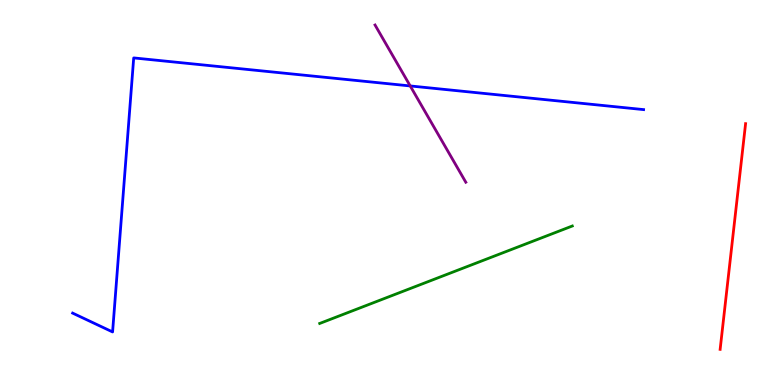[{'lines': ['blue', 'red'], 'intersections': []}, {'lines': ['green', 'red'], 'intersections': []}, {'lines': ['purple', 'red'], 'intersections': []}, {'lines': ['blue', 'green'], 'intersections': []}, {'lines': ['blue', 'purple'], 'intersections': [{'x': 5.29, 'y': 7.77}]}, {'lines': ['green', 'purple'], 'intersections': []}]